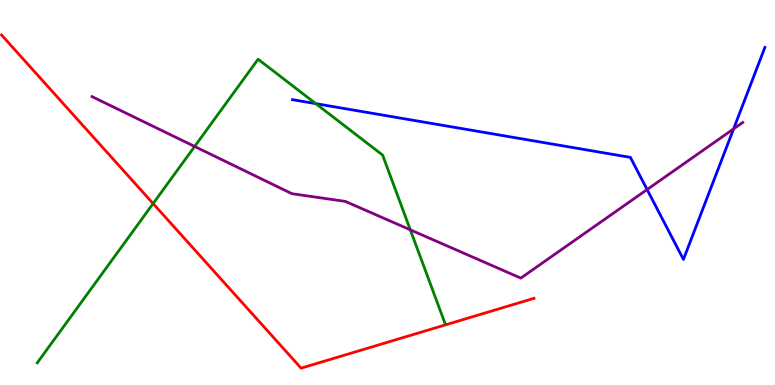[{'lines': ['blue', 'red'], 'intersections': []}, {'lines': ['green', 'red'], 'intersections': [{'x': 1.98, 'y': 4.71}]}, {'lines': ['purple', 'red'], 'intersections': []}, {'lines': ['blue', 'green'], 'intersections': [{'x': 4.07, 'y': 7.31}]}, {'lines': ['blue', 'purple'], 'intersections': [{'x': 8.35, 'y': 5.08}, {'x': 9.47, 'y': 6.65}]}, {'lines': ['green', 'purple'], 'intersections': [{'x': 2.51, 'y': 6.2}, {'x': 5.29, 'y': 4.03}]}]